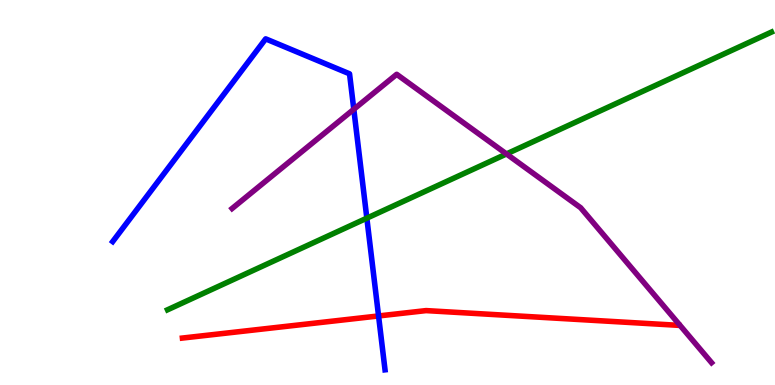[{'lines': ['blue', 'red'], 'intersections': [{'x': 4.88, 'y': 1.79}]}, {'lines': ['green', 'red'], 'intersections': []}, {'lines': ['purple', 'red'], 'intersections': []}, {'lines': ['blue', 'green'], 'intersections': [{'x': 4.73, 'y': 4.33}]}, {'lines': ['blue', 'purple'], 'intersections': [{'x': 4.57, 'y': 7.16}]}, {'lines': ['green', 'purple'], 'intersections': [{'x': 6.54, 'y': 6.0}]}]